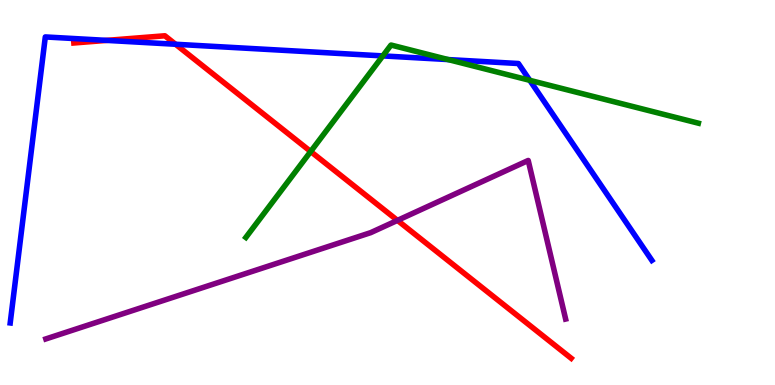[{'lines': ['blue', 'red'], 'intersections': [{'x': 1.38, 'y': 8.95}, {'x': 2.27, 'y': 8.85}]}, {'lines': ['green', 'red'], 'intersections': [{'x': 4.01, 'y': 6.06}]}, {'lines': ['purple', 'red'], 'intersections': [{'x': 5.13, 'y': 4.28}]}, {'lines': ['blue', 'green'], 'intersections': [{'x': 4.94, 'y': 8.55}, {'x': 5.78, 'y': 8.45}, {'x': 6.84, 'y': 7.91}]}, {'lines': ['blue', 'purple'], 'intersections': []}, {'lines': ['green', 'purple'], 'intersections': []}]